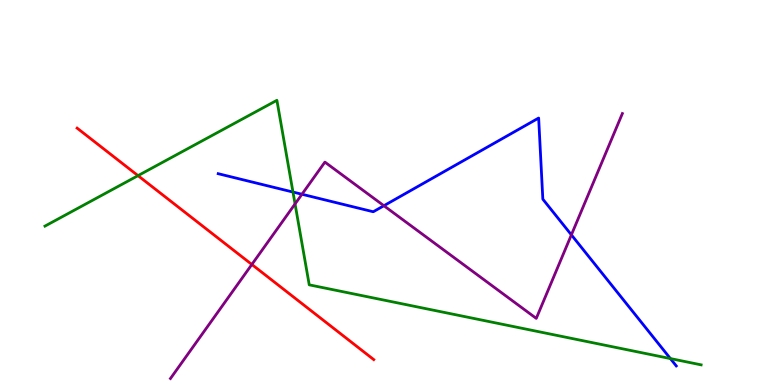[{'lines': ['blue', 'red'], 'intersections': []}, {'lines': ['green', 'red'], 'intersections': [{'x': 1.78, 'y': 5.44}]}, {'lines': ['purple', 'red'], 'intersections': [{'x': 3.25, 'y': 3.13}]}, {'lines': ['blue', 'green'], 'intersections': [{'x': 3.78, 'y': 5.01}, {'x': 8.65, 'y': 0.686}]}, {'lines': ['blue', 'purple'], 'intersections': [{'x': 3.9, 'y': 4.95}, {'x': 4.95, 'y': 4.66}, {'x': 7.37, 'y': 3.9}]}, {'lines': ['green', 'purple'], 'intersections': [{'x': 3.81, 'y': 4.7}]}]